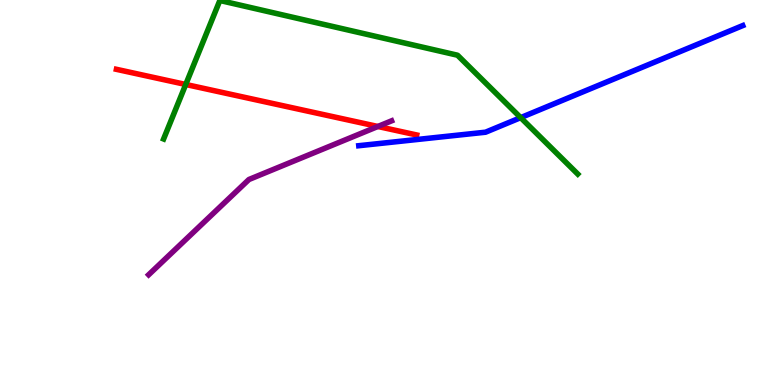[{'lines': ['blue', 'red'], 'intersections': []}, {'lines': ['green', 'red'], 'intersections': [{'x': 2.4, 'y': 7.81}]}, {'lines': ['purple', 'red'], 'intersections': [{'x': 4.88, 'y': 6.71}]}, {'lines': ['blue', 'green'], 'intersections': [{'x': 6.72, 'y': 6.94}]}, {'lines': ['blue', 'purple'], 'intersections': []}, {'lines': ['green', 'purple'], 'intersections': []}]